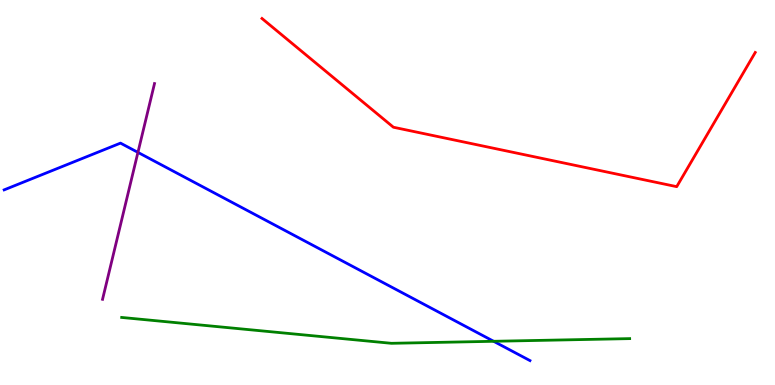[{'lines': ['blue', 'red'], 'intersections': []}, {'lines': ['green', 'red'], 'intersections': []}, {'lines': ['purple', 'red'], 'intersections': []}, {'lines': ['blue', 'green'], 'intersections': [{'x': 6.37, 'y': 1.14}]}, {'lines': ['blue', 'purple'], 'intersections': [{'x': 1.78, 'y': 6.04}]}, {'lines': ['green', 'purple'], 'intersections': []}]